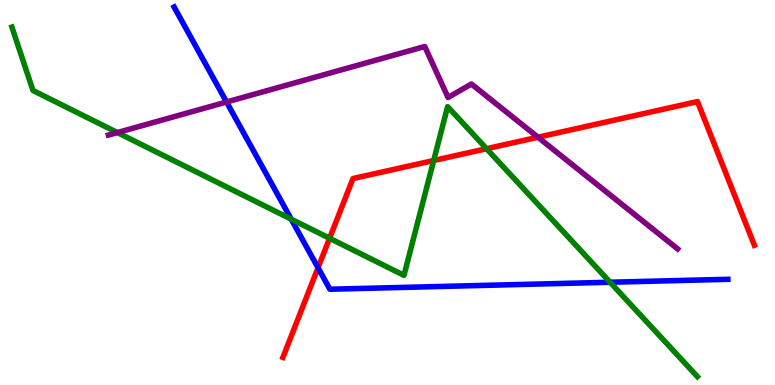[{'lines': ['blue', 'red'], 'intersections': [{'x': 4.1, 'y': 3.05}]}, {'lines': ['green', 'red'], 'intersections': [{'x': 4.25, 'y': 3.81}, {'x': 5.6, 'y': 5.83}, {'x': 6.28, 'y': 6.14}]}, {'lines': ['purple', 'red'], 'intersections': [{'x': 6.94, 'y': 6.44}]}, {'lines': ['blue', 'green'], 'intersections': [{'x': 3.76, 'y': 4.31}, {'x': 7.87, 'y': 2.67}]}, {'lines': ['blue', 'purple'], 'intersections': [{'x': 2.92, 'y': 7.35}]}, {'lines': ['green', 'purple'], 'intersections': [{'x': 1.51, 'y': 6.56}]}]